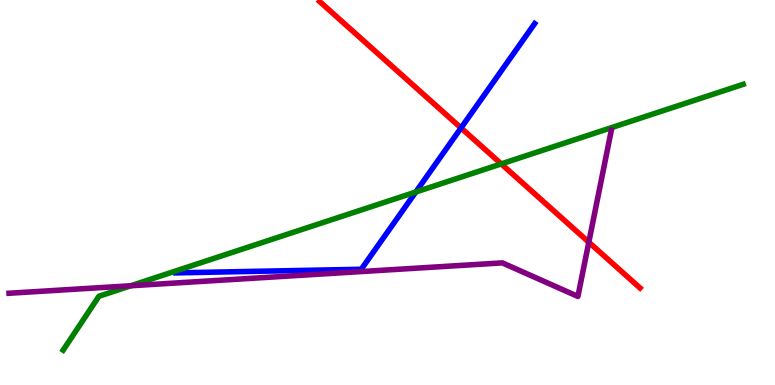[{'lines': ['blue', 'red'], 'intersections': [{'x': 5.95, 'y': 6.68}]}, {'lines': ['green', 'red'], 'intersections': [{'x': 6.47, 'y': 5.74}]}, {'lines': ['purple', 'red'], 'intersections': [{'x': 7.6, 'y': 3.71}]}, {'lines': ['blue', 'green'], 'intersections': [{'x': 5.36, 'y': 5.01}]}, {'lines': ['blue', 'purple'], 'intersections': []}, {'lines': ['green', 'purple'], 'intersections': [{'x': 1.69, 'y': 2.58}]}]